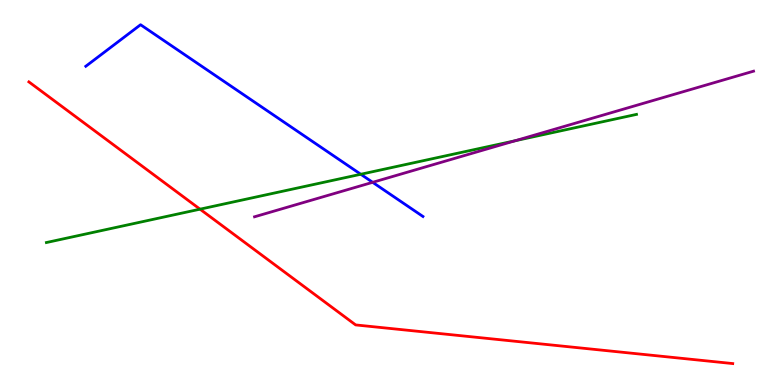[{'lines': ['blue', 'red'], 'intersections': []}, {'lines': ['green', 'red'], 'intersections': [{'x': 2.58, 'y': 4.57}]}, {'lines': ['purple', 'red'], 'intersections': []}, {'lines': ['blue', 'green'], 'intersections': [{'x': 4.66, 'y': 5.47}]}, {'lines': ['blue', 'purple'], 'intersections': [{'x': 4.81, 'y': 5.26}]}, {'lines': ['green', 'purple'], 'intersections': [{'x': 6.65, 'y': 6.34}]}]